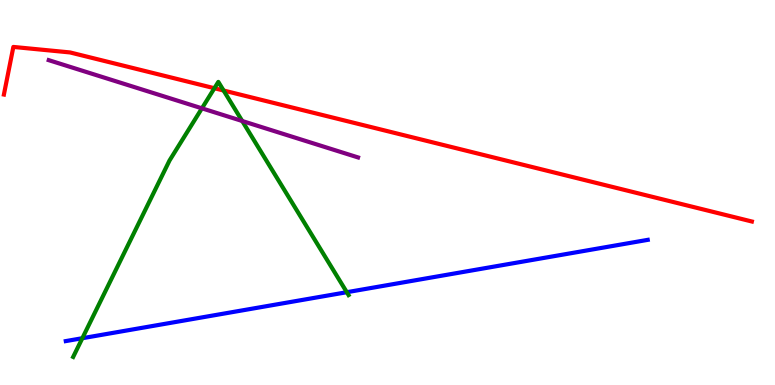[{'lines': ['blue', 'red'], 'intersections': []}, {'lines': ['green', 'red'], 'intersections': [{'x': 2.77, 'y': 7.71}, {'x': 2.89, 'y': 7.65}]}, {'lines': ['purple', 'red'], 'intersections': []}, {'lines': ['blue', 'green'], 'intersections': [{'x': 1.06, 'y': 1.22}, {'x': 4.47, 'y': 2.41}]}, {'lines': ['blue', 'purple'], 'intersections': []}, {'lines': ['green', 'purple'], 'intersections': [{'x': 2.61, 'y': 7.19}, {'x': 3.13, 'y': 6.86}]}]